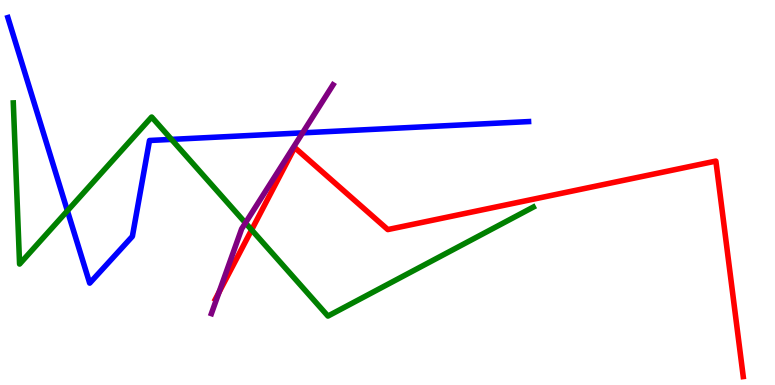[{'lines': ['blue', 'red'], 'intersections': []}, {'lines': ['green', 'red'], 'intersections': [{'x': 3.25, 'y': 4.03}]}, {'lines': ['purple', 'red'], 'intersections': [{'x': 2.83, 'y': 2.41}]}, {'lines': ['blue', 'green'], 'intersections': [{'x': 0.87, 'y': 4.52}, {'x': 2.21, 'y': 6.38}]}, {'lines': ['blue', 'purple'], 'intersections': [{'x': 3.9, 'y': 6.55}]}, {'lines': ['green', 'purple'], 'intersections': [{'x': 3.17, 'y': 4.21}]}]